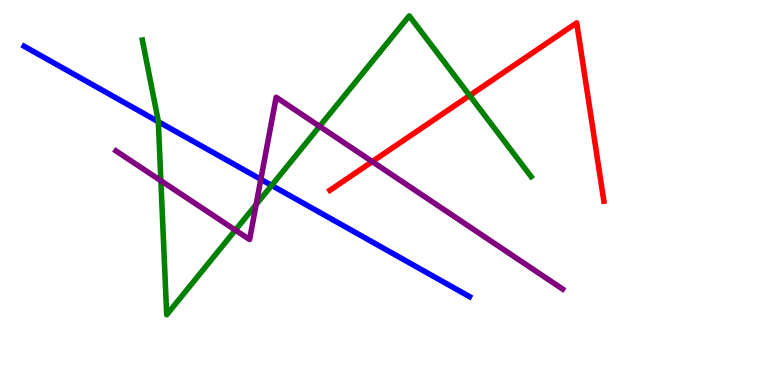[{'lines': ['blue', 'red'], 'intersections': []}, {'lines': ['green', 'red'], 'intersections': [{'x': 6.06, 'y': 7.52}]}, {'lines': ['purple', 'red'], 'intersections': [{'x': 4.8, 'y': 5.8}]}, {'lines': ['blue', 'green'], 'intersections': [{'x': 2.04, 'y': 6.84}, {'x': 3.51, 'y': 5.18}]}, {'lines': ['blue', 'purple'], 'intersections': [{'x': 3.37, 'y': 5.34}]}, {'lines': ['green', 'purple'], 'intersections': [{'x': 2.08, 'y': 5.31}, {'x': 3.04, 'y': 4.02}, {'x': 3.3, 'y': 4.69}, {'x': 4.12, 'y': 6.72}]}]